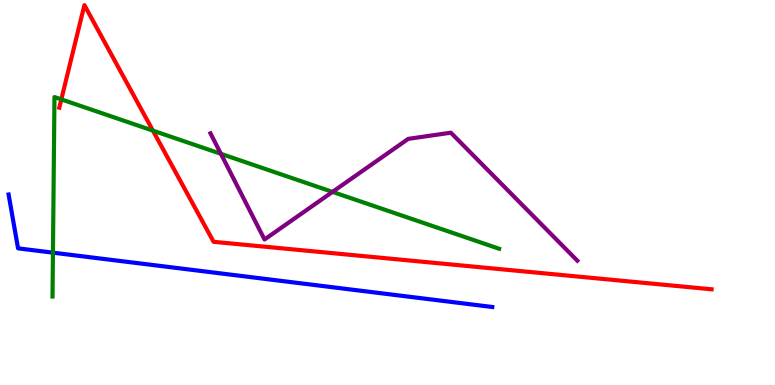[{'lines': ['blue', 'red'], 'intersections': []}, {'lines': ['green', 'red'], 'intersections': [{'x': 0.791, 'y': 7.42}, {'x': 1.97, 'y': 6.61}]}, {'lines': ['purple', 'red'], 'intersections': []}, {'lines': ['blue', 'green'], 'intersections': [{'x': 0.683, 'y': 3.44}]}, {'lines': ['blue', 'purple'], 'intersections': []}, {'lines': ['green', 'purple'], 'intersections': [{'x': 2.85, 'y': 6.0}, {'x': 4.29, 'y': 5.02}]}]